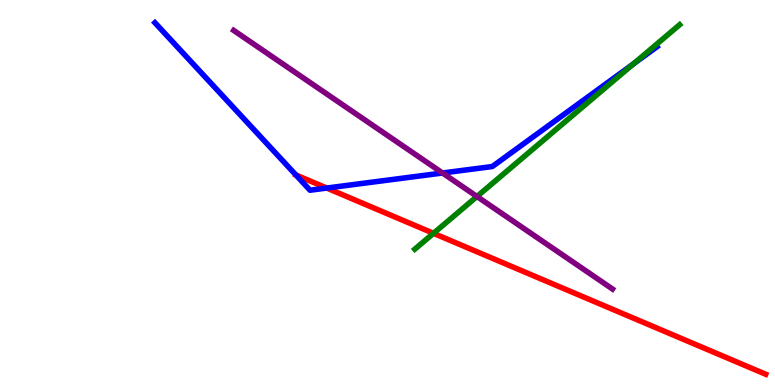[{'lines': ['blue', 'red'], 'intersections': [{'x': 4.22, 'y': 5.12}]}, {'lines': ['green', 'red'], 'intersections': [{'x': 5.59, 'y': 3.94}]}, {'lines': ['purple', 'red'], 'intersections': []}, {'lines': ['blue', 'green'], 'intersections': [{'x': 8.17, 'y': 8.34}]}, {'lines': ['blue', 'purple'], 'intersections': [{'x': 5.71, 'y': 5.51}]}, {'lines': ['green', 'purple'], 'intersections': [{'x': 6.15, 'y': 4.9}]}]